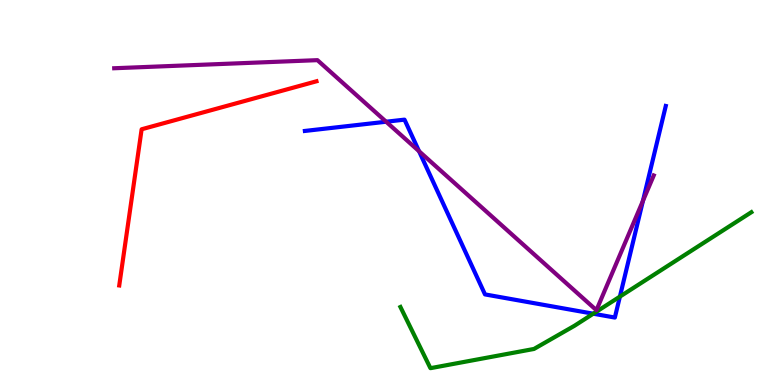[{'lines': ['blue', 'red'], 'intersections': []}, {'lines': ['green', 'red'], 'intersections': []}, {'lines': ['purple', 'red'], 'intersections': []}, {'lines': ['blue', 'green'], 'intersections': [{'x': 7.66, 'y': 1.85}, {'x': 8.0, 'y': 2.3}]}, {'lines': ['blue', 'purple'], 'intersections': [{'x': 4.98, 'y': 6.84}, {'x': 5.41, 'y': 6.07}, {'x': 8.3, 'y': 4.78}]}, {'lines': ['green', 'purple'], 'intersections': []}]